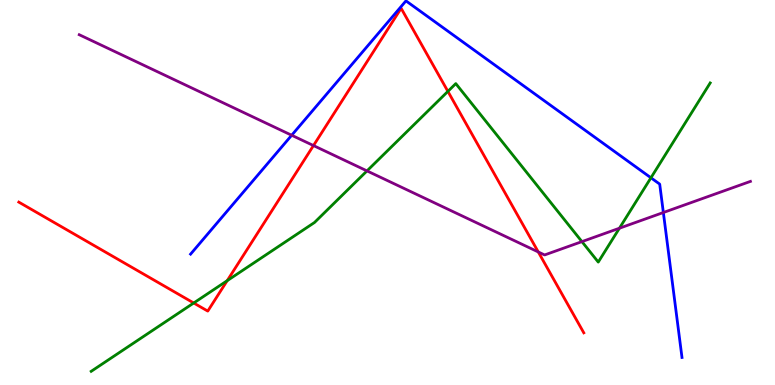[{'lines': ['blue', 'red'], 'intersections': []}, {'lines': ['green', 'red'], 'intersections': [{'x': 2.5, 'y': 2.13}, {'x': 2.93, 'y': 2.71}, {'x': 5.78, 'y': 7.63}]}, {'lines': ['purple', 'red'], 'intersections': [{'x': 4.04, 'y': 6.22}, {'x': 6.95, 'y': 3.46}]}, {'lines': ['blue', 'green'], 'intersections': [{'x': 8.4, 'y': 5.38}]}, {'lines': ['blue', 'purple'], 'intersections': [{'x': 3.76, 'y': 6.49}, {'x': 8.56, 'y': 4.48}]}, {'lines': ['green', 'purple'], 'intersections': [{'x': 4.74, 'y': 5.56}, {'x': 7.51, 'y': 3.72}, {'x': 7.99, 'y': 4.07}]}]